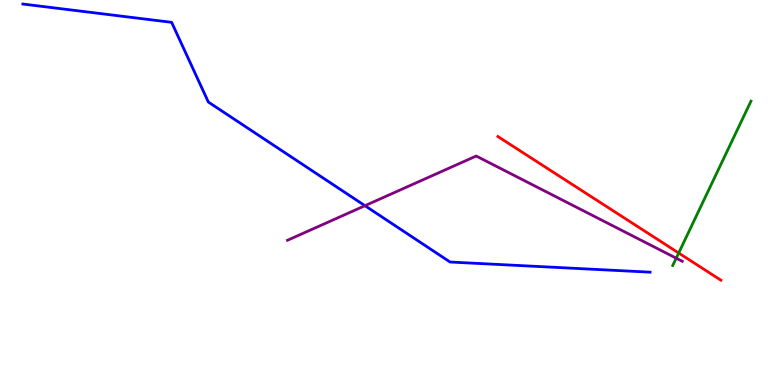[{'lines': ['blue', 'red'], 'intersections': []}, {'lines': ['green', 'red'], 'intersections': [{'x': 8.76, 'y': 3.43}]}, {'lines': ['purple', 'red'], 'intersections': []}, {'lines': ['blue', 'green'], 'intersections': []}, {'lines': ['blue', 'purple'], 'intersections': [{'x': 4.71, 'y': 4.66}]}, {'lines': ['green', 'purple'], 'intersections': [{'x': 8.73, 'y': 3.29}]}]